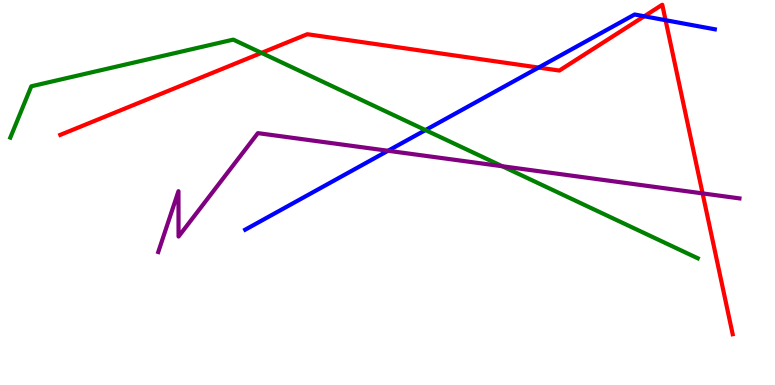[{'lines': ['blue', 'red'], 'intersections': [{'x': 6.95, 'y': 8.25}, {'x': 8.31, 'y': 9.58}, {'x': 8.59, 'y': 9.48}]}, {'lines': ['green', 'red'], 'intersections': [{'x': 3.37, 'y': 8.63}]}, {'lines': ['purple', 'red'], 'intersections': [{'x': 9.07, 'y': 4.98}]}, {'lines': ['blue', 'green'], 'intersections': [{'x': 5.49, 'y': 6.62}]}, {'lines': ['blue', 'purple'], 'intersections': [{'x': 5.01, 'y': 6.08}]}, {'lines': ['green', 'purple'], 'intersections': [{'x': 6.48, 'y': 5.68}]}]